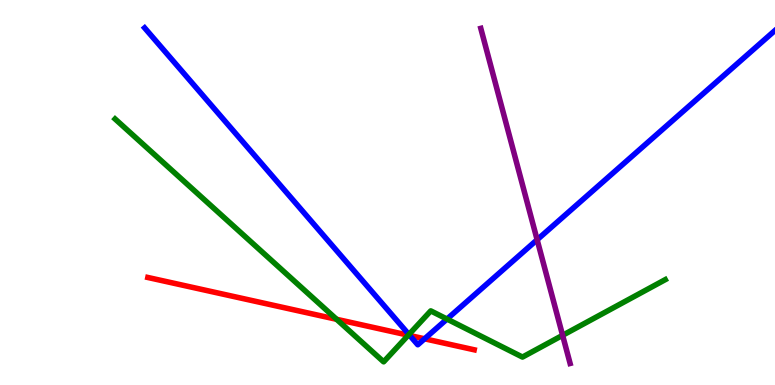[{'lines': ['blue', 'red'], 'intersections': [{'x': 5.29, 'y': 1.29}, {'x': 5.48, 'y': 1.2}]}, {'lines': ['green', 'red'], 'intersections': [{'x': 4.34, 'y': 1.71}, {'x': 5.27, 'y': 1.29}]}, {'lines': ['purple', 'red'], 'intersections': []}, {'lines': ['blue', 'green'], 'intersections': [{'x': 5.28, 'y': 1.31}, {'x': 5.77, 'y': 1.71}]}, {'lines': ['blue', 'purple'], 'intersections': [{'x': 6.93, 'y': 3.77}]}, {'lines': ['green', 'purple'], 'intersections': [{'x': 7.26, 'y': 1.29}]}]